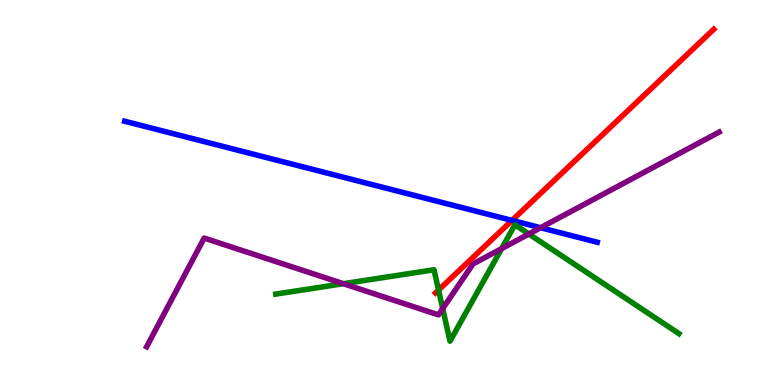[{'lines': ['blue', 'red'], 'intersections': [{'x': 6.61, 'y': 4.28}]}, {'lines': ['green', 'red'], 'intersections': [{'x': 5.66, 'y': 2.47}]}, {'lines': ['purple', 'red'], 'intersections': []}, {'lines': ['blue', 'green'], 'intersections': []}, {'lines': ['blue', 'purple'], 'intersections': [{'x': 6.98, 'y': 4.09}]}, {'lines': ['green', 'purple'], 'intersections': [{'x': 4.43, 'y': 2.63}, {'x': 5.71, 'y': 1.99}, {'x': 6.47, 'y': 3.54}, {'x': 6.82, 'y': 3.92}]}]